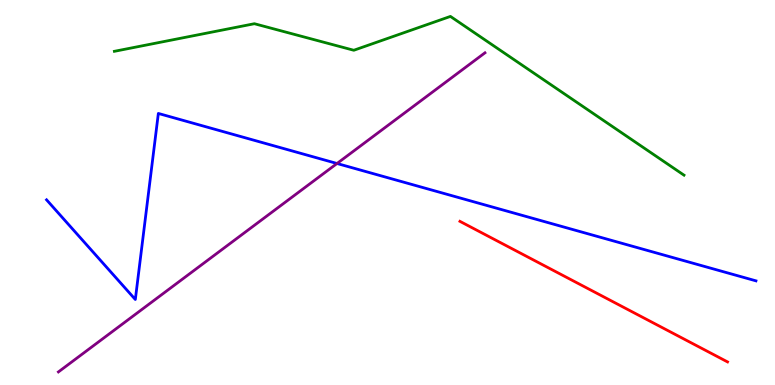[{'lines': ['blue', 'red'], 'intersections': []}, {'lines': ['green', 'red'], 'intersections': []}, {'lines': ['purple', 'red'], 'intersections': []}, {'lines': ['blue', 'green'], 'intersections': []}, {'lines': ['blue', 'purple'], 'intersections': [{'x': 4.35, 'y': 5.75}]}, {'lines': ['green', 'purple'], 'intersections': []}]